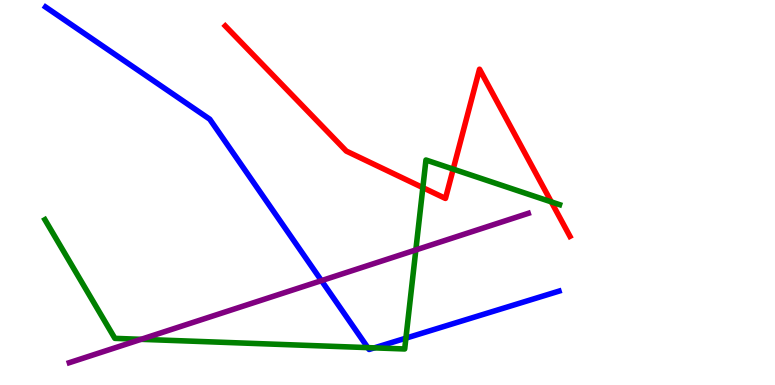[{'lines': ['blue', 'red'], 'intersections': []}, {'lines': ['green', 'red'], 'intersections': [{'x': 5.46, 'y': 5.13}, {'x': 5.85, 'y': 5.61}, {'x': 7.11, 'y': 4.76}]}, {'lines': ['purple', 'red'], 'intersections': []}, {'lines': ['blue', 'green'], 'intersections': [{'x': 4.75, 'y': 0.971}, {'x': 4.83, 'y': 0.965}, {'x': 5.24, 'y': 1.22}]}, {'lines': ['blue', 'purple'], 'intersections': [{'x': 4.15, 'y': 2.71}]}, {'lines': ['green', 'purple'], 'intersections': [{'x': 1.82, 'y': 1.19}, {'x': 5.37, 'y': 3.51}]}]